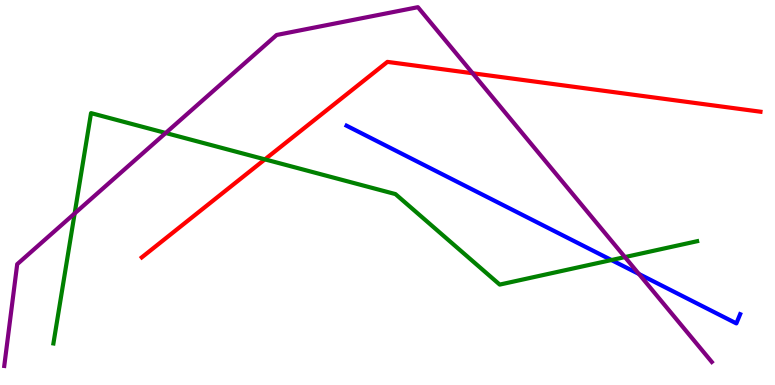[{'lines': ['blue', 'red'], 'intersections': []}, {'lines': ['green', 'red'], 'intersections': [{'x': 3.42, 'y': 5.86}]}, {'lines': ['purple', 'red'], 'intersections': [{'x': 6.1, 'y': 8.1}]}, {'lines': ['blue', 'green'], 'intersections': [{'x': 7.89, 'y': 3.25}]}, {'lines': ['blue', 'purple'], 'intersections': [{'x': 8.24, 'y': 2.88}]}, {'lines': ['green', 'purple'], 'intersections': [{'x': 0.963, 'y': 4.46}, {'x': 2.14, 'y': 6.55}, {'x': 8.06, 'y': 3.32}]}]